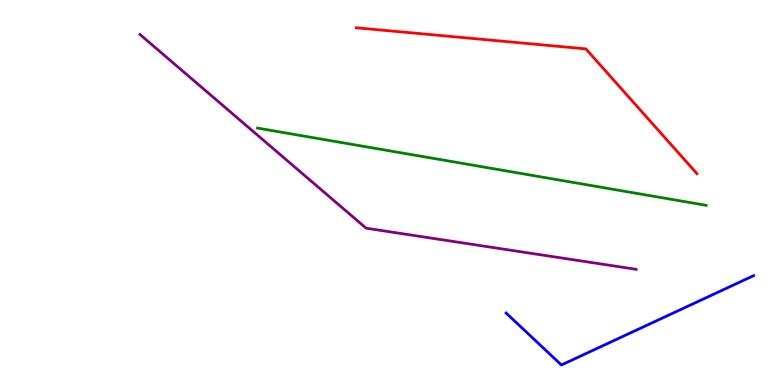[{'lines': ['blue', 'red'], 'intersections': []}, {'lines': ['green', 'red'], 'intersections': []}, {'lines': ['purple', 'red'], 'intersections': []}, {'lines': ['blue', 'green'], 'intersections': []}, {'lines': ['blue', 'purple'], 'intersections': []}, {'lines': ['green', 'purple'], 'intersections': []}]